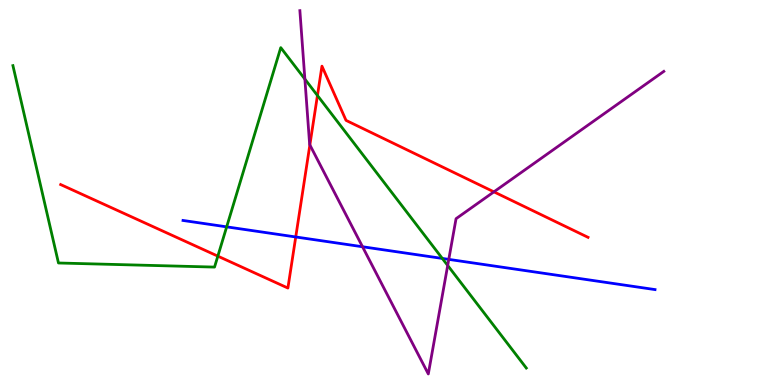[{'lines': ['blue', 'red'], 'intersections': [{'x': 3.82, 'y': 3.85}]}, {'lines': ['green', 'red'], 'intersections': [{'x': 2.81, 'y': 3.35}, {'x': 4.1, 'y': 7.52}]}, {'lines': ['purple', 'red'], 'intersections': [{'x': 4.0, 'y': 6.24}, {'x': 6.37, 'y': 5.02}]}, {'lines': ['blue', 'green'], 'intersections': [{'x': 2.92, 'y': 4.11}, {'x': 5.71, 'y': 3.29}]}, {'lines': ['blue', 'purple'], 'intersections': [{'x': 4.68, 'y': 3.59}, {'x': 5.79, 'y': 3.26}]}, {'lines': ['green', 'purple'], 'intersections': [{'x': 3.93, 'y': 7.95}, {'x': 5.78, 'y': 3.1}]}]